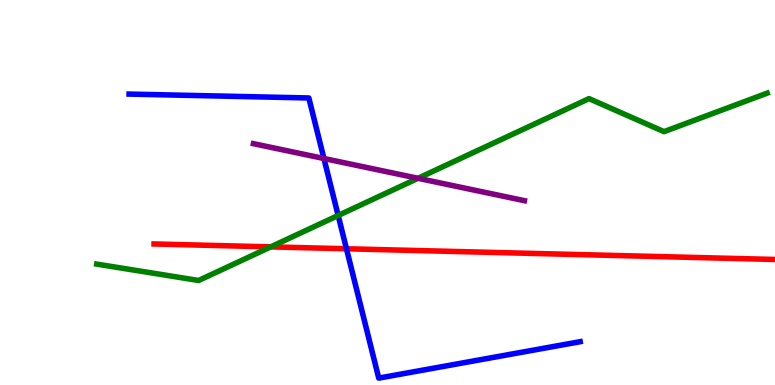[{'lines': ['blue', 'red'], 'intersections': [{'x': 4.47, 'y': 3.54}]}, {'lines': ['green', 'red'], 'intersections': [{'x': 3.49, 'y': 3.59}]}, {'lines': ['purple', 'red'], 'intersections': []}, {'lines': ['blue', 'green'], 'intersections': [{'x': 4.36, 'y': 4.4}]}, {'lines': ['blue', 'purple'], 'intersections': [{'x': 4.18, 'y': 5.88}]}, {'lines': ['green', 'purple'], 'intersections': [{'x': 5.39, 'y': 5.37}]}]